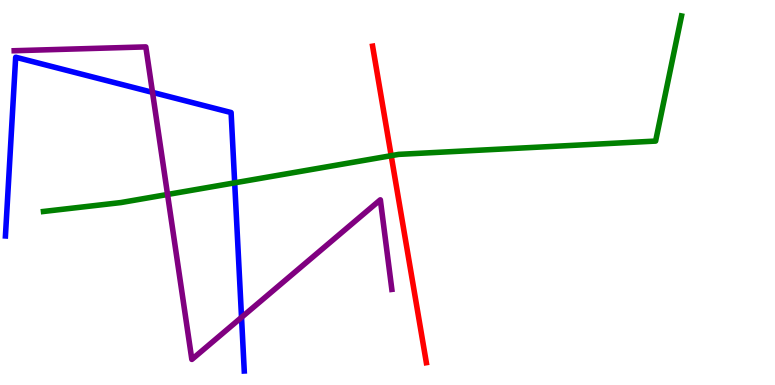[{'lines': ['blue', 'red'], 'intersections': []}, {'lines': ['green', 'red'], 'intersections': [{'x': 5.05, 'y': 5.96}]}, {'lines': ['purple', 'red'], 'intersections': []}, {'lines': ['blue', 'green'], 'intersections': [{'x': 3.03, 'y': 5.25}]}, {'lines': ['blue', 'purple'], 'intersections': [{'x': 1.97, 'y': 7.6}, {'x': 3.12, 'y': 1.76}]}, {'lines': ['green', 'purple'], 'intersections': [{'x': 2.16, 'y': 4.95}]}]